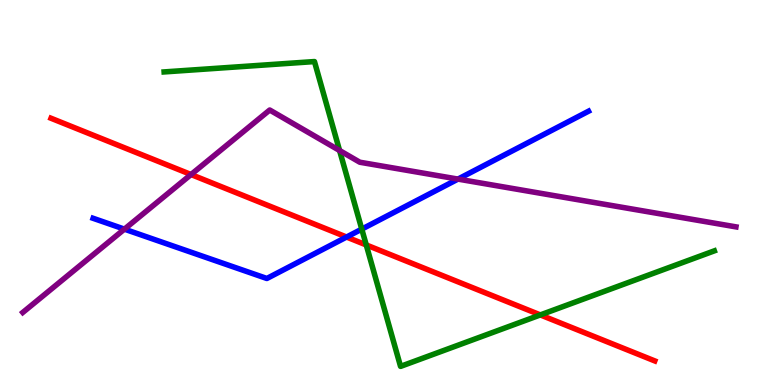[{'lines': ['blue', 'red'], 'intersections': [{'x': 4.47, 'y': 3.84}]}, {'lines': ['green', 'red'], 'intersections': [{'x': 4.73, 'y': 3.64}, {'x': 6.97, 'y': 1.82}]}, {'lines': ['purple', 'red'], 'intersections': [{'x': 2.46, 'y': 5.47}]}, {'lines': ['blue', 'green'], 'intersections': [{'x': 4.67, 'y': 4.05}]}, {'lines': ['blue', 'purple'], 'intersections': [{'x': 1.61, 'y': 4.05}, {'x': 5.91, 'y': 5.35}]}, {'lines': ['green', 'purple'], 'intersections': [{'x': 4.38, 'y': 6.09}]}]